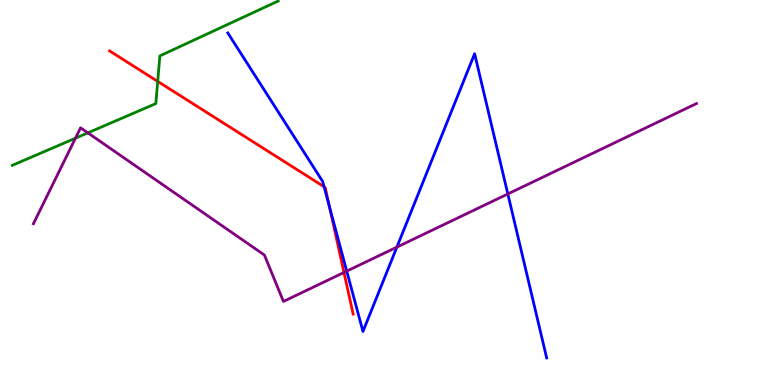[{'lines': ['blue', 'red'], 'intersections': [{'x': 4.18, 'y': 5.15}, {'x': 4.25, 'y': 4.62}]}, {'lines': ['green', 'red'], 'intersections': [{'x': 2.04, 'y': 7.89}]}, {'lines': ['purple', 'red'], 'intersections': [{'x': 4.44, 'y': 2.92}]}, {'lines': ['blue', 'green'], 'intersections': []}, {'lines': ['blue', 'purple'], 'intersections': [{'x': 4.47, 'y': 2.96}, {'x': 5.12, 'y': 3.58}, {'x': 6.55, 'y': 4.96}]}, {'lines': ['green', 'purple'], 'intersections': [{'x': 0.974, 'y': 6.41}, {'x': 1.13, 'y': 6.55}]}]